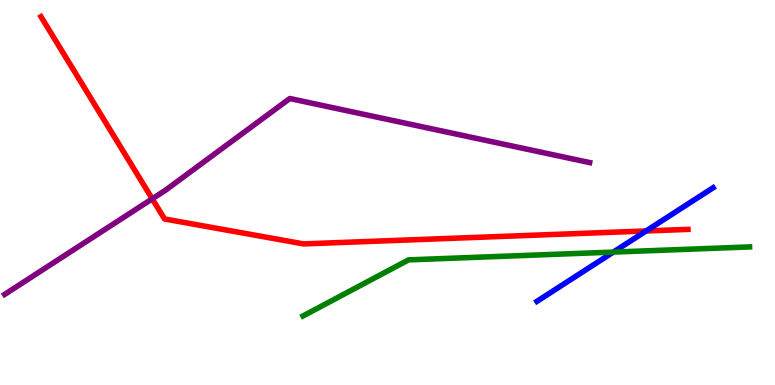[{'lines': ['blue', 'red'], 'intersections': [{'x': 8.34, 'y': 4.0}]}, {'lines': ['green', 'red'], 'intersections': []}, {'lines': ['purple', 'red'], 'intersections': [{'x': 1.96, 'y': 4.84}]}, {'lines': ['blue', 'green'], 'intersections': [{'x': 7.91, 'y': 3.45}]}, {'lines': ['blue', 'purple'], 'intersections': []}, {'lines': ['green', 'purple'], 'intersections': []}]